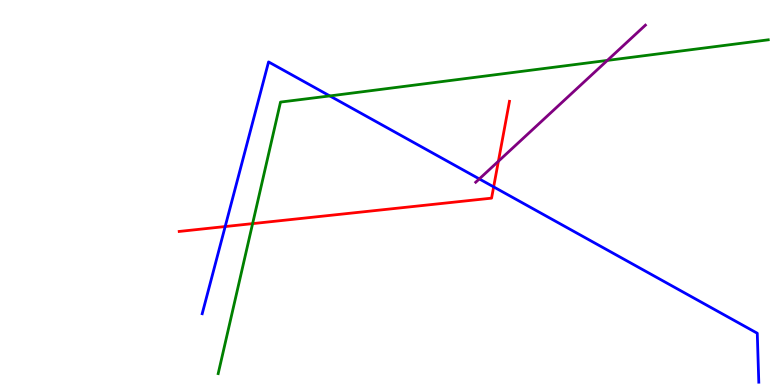[{'lines': ['blue', 'red'], 'intersections': [{'x': 2.91, 'y': 4.12}, {'x': 6.37, 'y': 5.15}]}, {'lines': ['green', 'red'], 'intersections': [{'x': 3.26, 'y': 4.19}]}, {'lines': ['purple', 'red'], 'intersections': [{'x': 6.43, 'y': 5.81}]}, {'lines': ['blue', 'green'], 'intersections': [{'x': 4.26, 'y': 7.51}]}, {'lines': ['blue', 'purple'], 'intersections': [{'x': 6.18, 'y': 5.35}]}, {'lines': ['green', 'purple'], 'intersections': [{'x': 7.84, 'y': 8.43}]}]